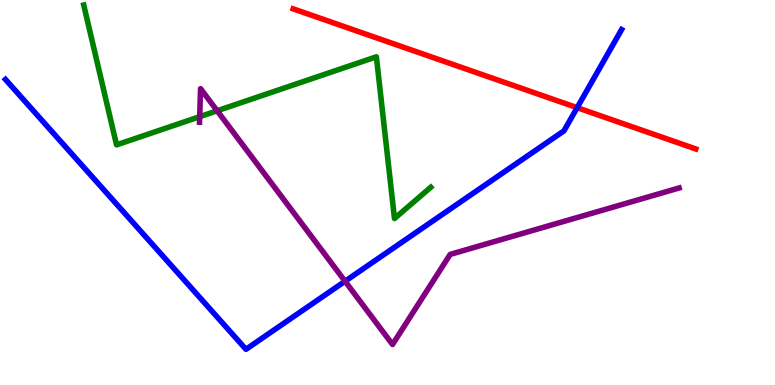[{'lines': ['blue', 'red'], 'intersections': [{'x': 7.45, 'y': 7.2}]}, {'lines': ['green', 'red'], 'intersections': []}, {'lines': ['purple', 'red'], 'intersections': []}, {'lines': ['blue', 'green'], 'intersections': []}, {'lines': ['blue', 'purple'], 'intersections': [{'x': 4.45, 'y': 2.69}]}, {'lines': ['green', 'purple'], 'intersections': [{'x': 2.58, 'y': 6.97}, {'x': 2.8, 'y': 7.12}]}]